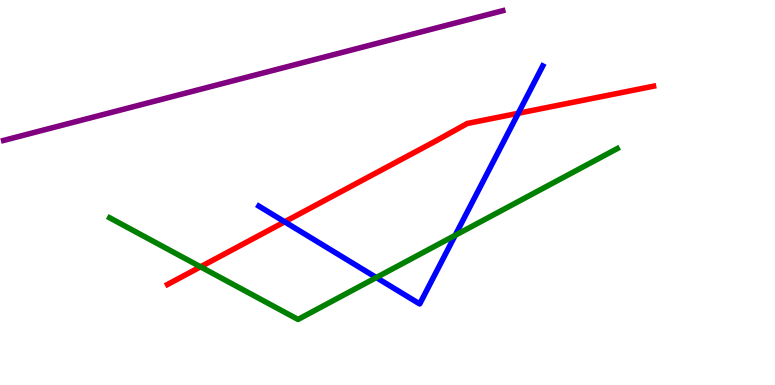[{'lines': ['blue', 'red'], 'intersections': [{'x': 3.67, 'y': 4.24}, {'x': 6.69, 'y': 7.06}]}, {'lines': ['green', 'red'], 'intersections': [{'x': 2.59, 'y': 3.07}]}, {'lines': ['purple', 'red'], 'intersections': []}, {'lines': ['blue', 'green'], 'intersections': [{'x': 4.86, 'y': 2.79}, {'x': 5.87, 'y': 3.89}]}, {'lines': ['blue', 'purple'], 'intersections': []}, {'lines': ['green', 'purple'], 'intersections': []}]